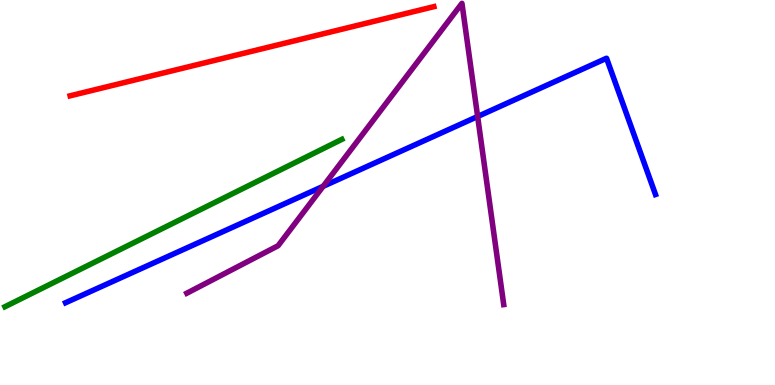[{'lines': ['blue', 'red'], 'intersections': []}, {'lines': ['green', 'red'], 'intersections': []}, {'lines': ['purple', 'red'], 'intersections': []}, {'lines': ['blue', 'green'], 'intersections': []}, {'lines': ['blue', 'purple'], 'intersections': [{'x': 4.17, 'y': 5.16}, {'x': 6.16, 'y': 6.97}]}, {'lines': ['green', 'purple'], 'intersections': []}]